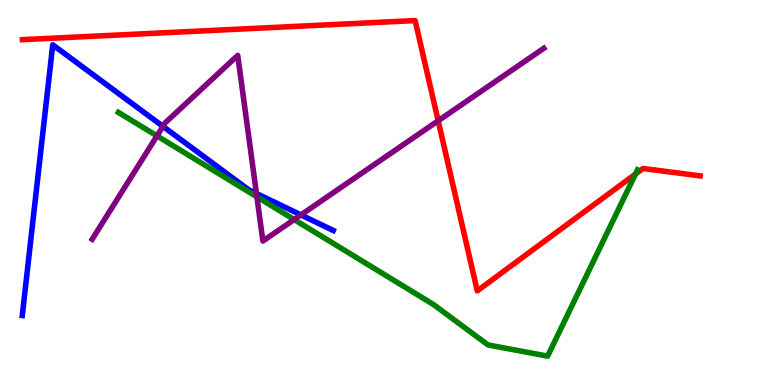[{'lines': ['blue', 'red'], 'intersections': []}, {'lines': ['green', 'red'], 'intersections': [{'x': 8.2, 'y': 5.48}]}, {'lines': ['purple', 'red'], 'intersections': [{'x': 5.65, 'y': 6.86}]}, {'lines': ['blue', 'green'], 'intersections': []}, {'lines': ['blue', 'purple'], 'intersections': [{'x': 2.1, 'y': 6.72}, {'x': 3.31, 'y': 4.97}, {'x': 3.88, 'y': 4.42}]}, {'lines': ['green', 'purple'], 'intersections': [{'x': 2.03, 'y': 6.47}, {'x': 3.31, 'y': 4.89}, {'x': 3.8, 'y': 4.3}]}]